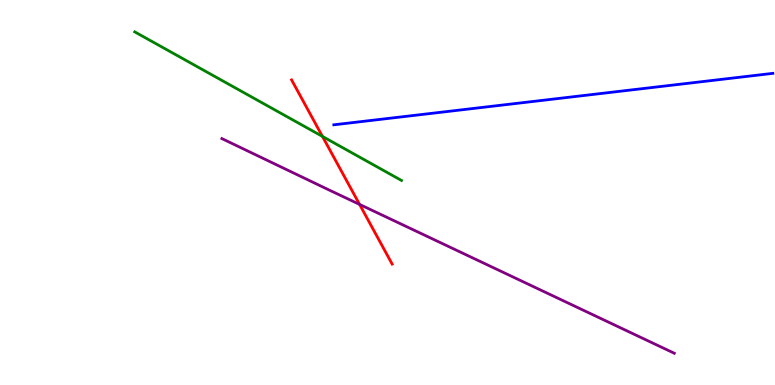[{'lines': ['blue', 'red'], 'intersections': []}, {'lines': ['green', 'red'], 'intersections': [{'x': 4.16, 'y': 6.46}]}, {'lines': ['purple', 'red'], 'intersections': [{'x': 4.64, 'y': 4.69}]}, {'lines': ['blue', 'green'], 'intersections': []}, {'lines': ['blue', 'purple'], 'intersections': []}, {'lines': ['green', 'purple'], 'intersections': []}]